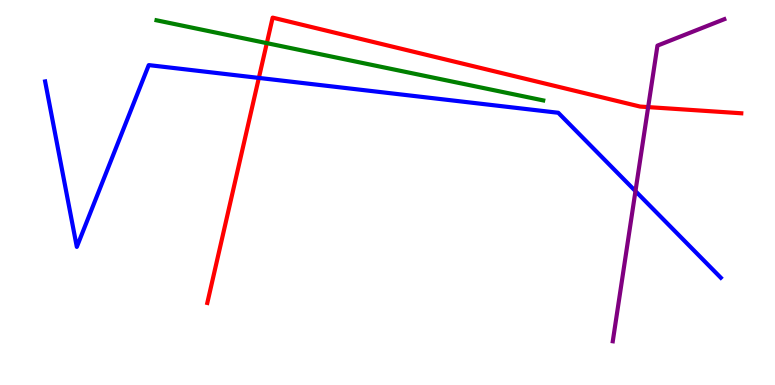[{'lines': ['blue', 'red'], 'intersections': [{'x': 3.34, 'y': 7.98}]}, {'lines': ['green', 'red'], 'intersections': [{'x': 3.44, 'y': 8.88}]}, {'lines': ['purple', 'red'], 'intersections': [{'x': 8.36, 'y': 7.22}]}, {'lines': ['blue', 'green'], 'intersections': []}, {'lines': ['blue', 'purple'], 'intersections': [{'x': 8.2, 'y': 5.04}]}, {'lines': ['green', 'purple'], 'intersections': []}]